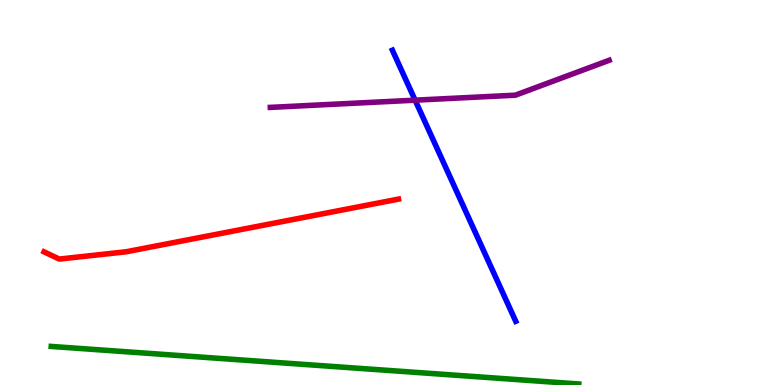[{'lines': ['blue', 'red'], 'intersections': []}, {'lines': ['green', 'red'], 'intersections': []}, {'lines': ['purple', 'red'], 'intersections': []}, {'lines': ['blue', 'green'], 'intersections': []}, {'lines': ['blue', 'purple'], 'intersections': [{'x': 5.36, 'y': 7.4}]}, {'lines': ['green', 'purple'], 'intersections': []}]